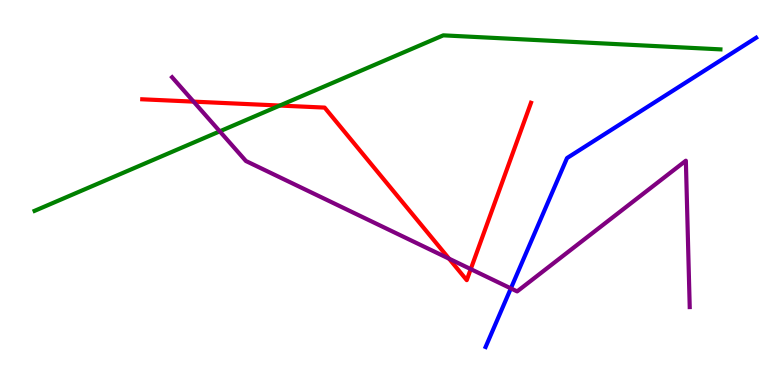[{'lines': ['blue', 'red'], 'intersections': []}, {'lines': ['green', 'red'], 'intersections': [{'x': 3.61, 'y': 7.26}]}, {'lines': ['purple', 'red'], 'intersections': [{'x': 2.5, 'y': 7.36}, {'x': 5.79, 'y': 3.28}, {'x': 6.07, 'y': 3.01}]}, {'lines': ['blue', 'green'], 'intersections': []}, {'lines': ['blue', 'purple'], 'intersections': [{'x': 6.59, 'y': 2.51}]}, {'lines': ['green', 'purple'], 'intersections': [{'x': 2.84, 'y': 6.59}]}]